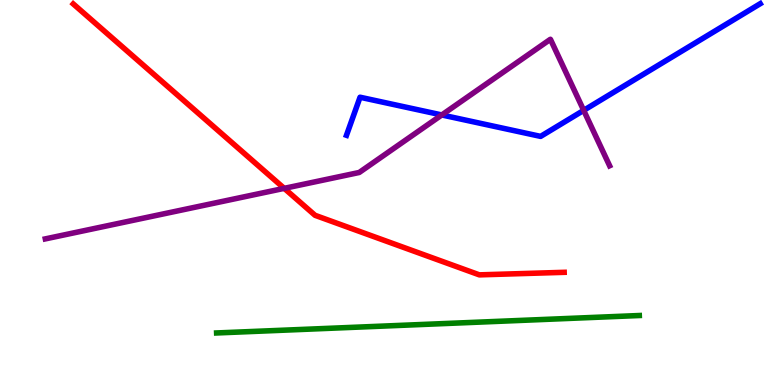[{'lines': ['blue', 'red'], 'intersections': []}, {'lines': ['green', 'red'], 'intersections': []}, {'lines': ['purple', 'red'], 'intersections': [{'x': 3.67, 'y': 5.11}]}, {'lines': ['blue', 'green'], 'intersections': []}, {'lines': ['blue', 'purple'], 'intersections': [{'x': 5.7, 'y': 7.01}, {'x': 7.53, 'y': 7.13}]}, {'lines': ['green', 'purple'], 'intersections': []}]